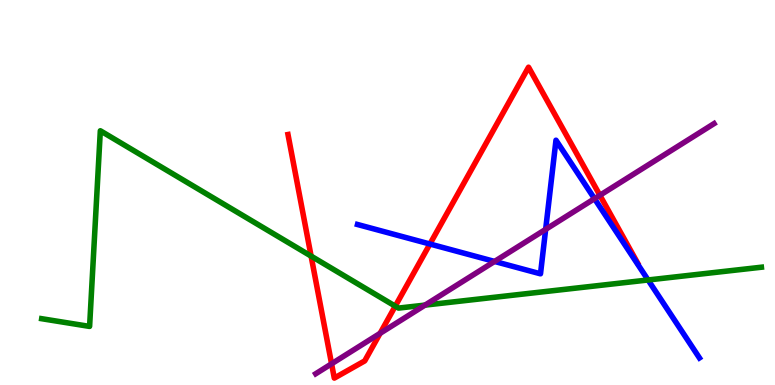[{'lines': ['blue', 'red'], 'intersections': [{'x': 5.55, 'y': 3.66}]}, {'lines': ['green', 'red'], 'intersections': [{'x': 4.01, 'y': 3.35}, {'x': 5.1, 'y': 2.05}]}, {'lines': ['purple', 'red'], 'intersections': [{'x': 4.28, 'y': 0.551}, {'x': 4.9, 'y': 1.34}, {'x': 7.74, 'y': 4.93}]}, {'lines': ['blue', 'green'], 'intersections': [{'x': 8.36, 'y': 2.73}]}, {'lines': ['blue', 'purple'], 'intersections': [{'x': 6.38, 'y': 3.21}, {'x': 7.04, 'y': 4.04}, {'x': 7.67, 'y': 4.84}]}, {'lines': ['green', 'purple'], 'intersections': [{'x': 5.48, 'y': 2.08}]}]